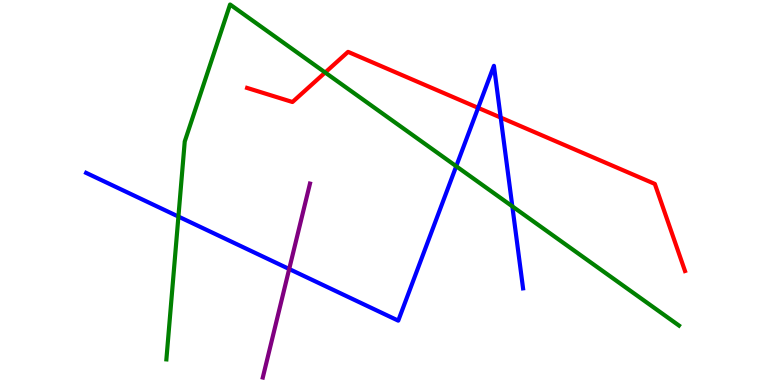[{'lines': ['blue', 'red'], 'intersections': [{'x': 6.17, 'y': 7.2}, {'x': 6.46, 'y': 6.95}]}, {'lines': ['green', 'red'], 'intersections': [{'x': 4.2, 'y': 8.12}]}, {'lines': ['purple', 'red'], 'intersections': []}, {'lines': ['blue', 'green'], 'intersections': [{'x': 2.3, 'y': 4.37}, {'x': 5.89, 'y': 5.68}, {'x': 6.61, 'y': 4.64}]}, {'lines': ['blue', 'purple'], 'intersections': [{'x': 3.73, 'y': 3.01}]}, {'lines': ['green', 'purple'], 'intersections': []}]